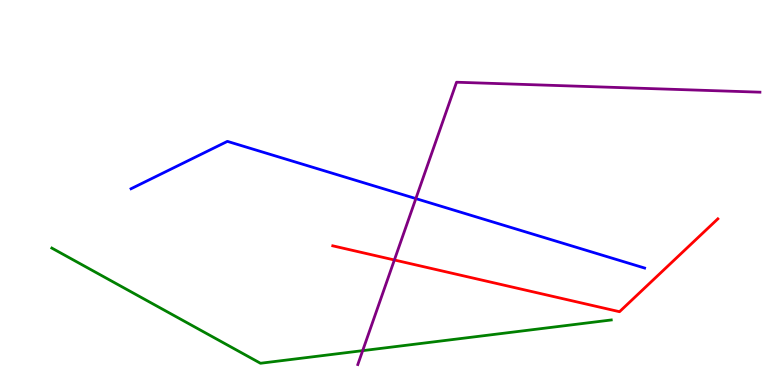[{'lines': ['blue', 'red'], 'intersections': []}, {'lines': ['green', 'red'], 'intersections': []}, {'lines': ['purple', 'red'], 'intersections': [{'x': 5.09, 'y': 3.25}]}, {'lines': ['blue', 'green'], 'intersections': []}, {'lines': ['blue', 'purple'], 'intersections': [{'x': 5.37, 'y': 4.84}]}, {'lines': ['green', 'purple'], 'intersections': [{'x': 4.68, 'y': 0.892}]}]